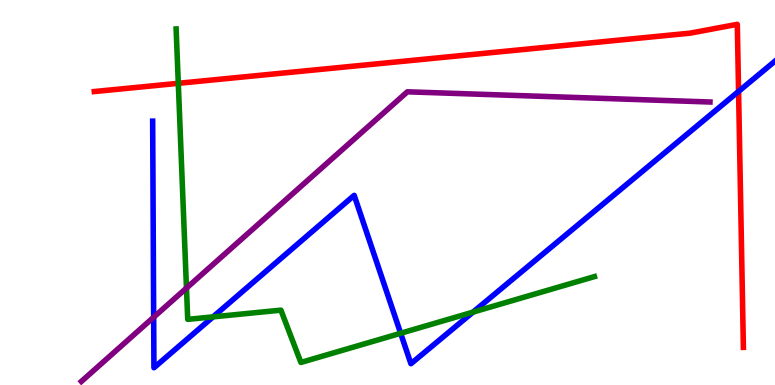[{'lines': ['blue', 'red'], 'intersections': [{'x': 9.53, 'y': 7.63}]}, {'lines': ['green', 'red'], 'intersections': [{'x': 2.3, 'y': 7.84}]}, {'lines': ['purple', 'red'], 'intersections': []}, {'lines': ['blue', 'green'], 'intersections': [{'x': 2.75, 'y': 1.77}, {'x': 5.17, 'y': 1.34}, {'x': 6.1, 'y': 1.89}]}, {'lines': ['blue', 'purple'], 'intersections': [{'x': 1.98, 'y': 1.76}]}, {'lines': ['green', 'purple'], 'intersections': [{'x': 2.41, 'y': 2.52}]}]